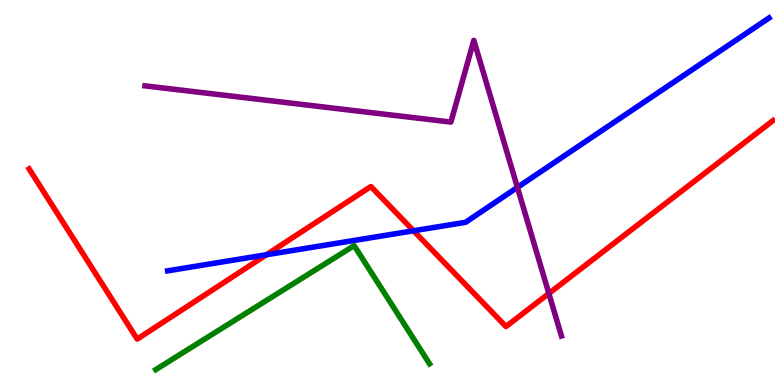[{'lines': ['blue', 'red'], 'intersections': [{'x': 3.44, 'y': 3.38}, {'x': 5.34, 'y': 4.01}]}, {'lines': ['green', 'red'], 'intersections': []}, {'lines': ['purple', 'red'], 'intersections': [{'x': 7.08, 'y': 2.38}]}, {'lines': ['blue', 'green'], 'intersections': []}, {'lines': ['blue', 'purple'], 'intersections': [{'x': 6.68, 'y': 5.13}]}, {'lines': ['green', 'purple'], 'intersections': []}]